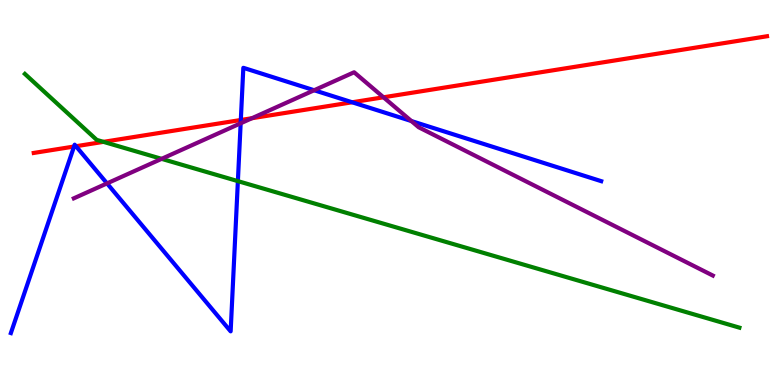[{'lines': ['blue', 'red'], 'intersections': [{'x': 0.955, 'y': 6.19}, {'x': 0.98, 'y': 6.2}, {'x': 3.11, 'y': 6.88}, {'x': 4.54, 'y': 7.34}]}, {'lines': ['green', 'red'], 'intersections': [{'x': 1.33, 'y': 6.32}]}, {'lines': ['purple', 'red'], 'intersections': [{'x': 3.25, 'y': 6.93}, {'x': 4.95, 'y': 7.47}]}, {'lines': ['blue', 'green'], 'intersections': [{'x': 3.07, 'y': 5.3}]}, {'lines': ['blue', 'purple'], 'intersections': [{'x': 1.38, 'y': 5.24}, {'x': 3.11, 'y': 6.8}, {'x': 4.05, 'y': 7.66}, {'x': 5.31, 'y': 6.86}]}, {'lines': ['green', 'purple'], 'intersections': [{'x': 2.09, 'y': 5.87}]}]